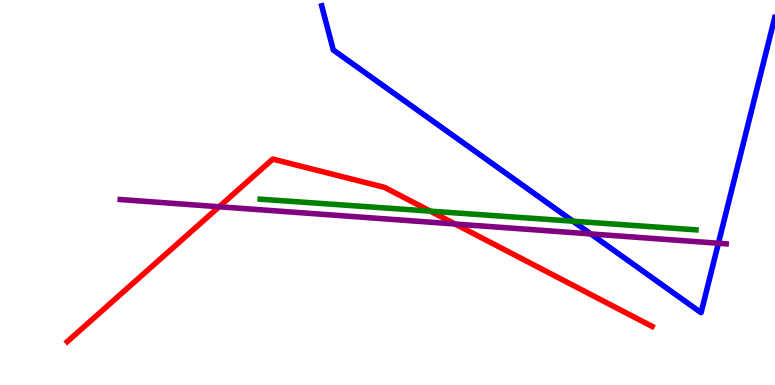[{'lines': ['blue', 'red'], 'intersections': []}, {'lines': ['green', 'red'], 'intersections': [{'x': 5.55, 'y': 4.52}]}, {'lines': ['purple', 'red'], 'intersections': [{'x': 2.83, 'y': 4.63}, {'x': 5.87, 'y': 4.18}]}, {'lines': ['blue', 'green'], 'intersections': [{'x': 7.39, 'y': 4.25}]}, {'lines': ['blue', 'purple'], 'intersections': [{'x': 7.62, 'y': 3.92}, {'x': 9.27, 'y': 3.68}]}, {'lines': ['green', 'purple'], 'intersections': []}]